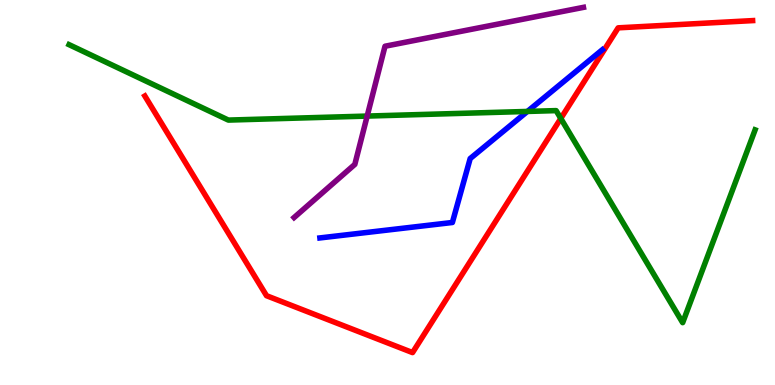[{'lines': ['blue', 'red'], 'intersections': []}, {'lines': ['green', 'red'], 'intersections': [{'x': 7.24, 'y': 6.92}]}, {'lines': ['purple', 'red'], 'intersections': []}, {'lines': ['blue', 'green'], 'intersections': [{'x': 6.81, 'y': 7.11}]}, {'lines': ['blue', 'purple'], 'intersections': []}, {'lines': ['green', 'purple'], 'intersections': [{'x': 4.74, 'y': 6.99}]}]